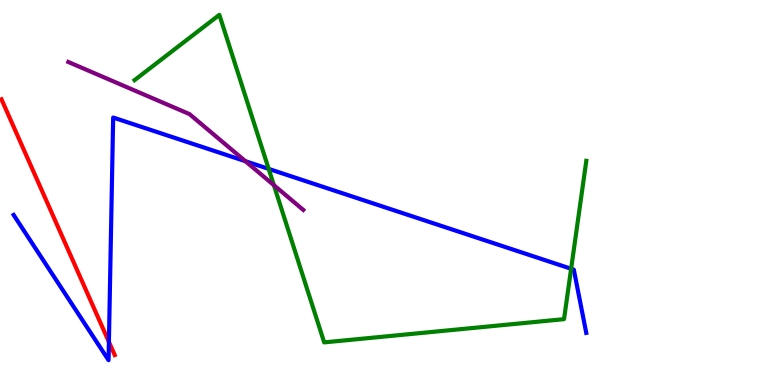[{'lines': ['blue', 'red'], 'intersections': [{'x': 1.41, 'y': 1.12}]}, {'lines': ['green', 'red'], 'intersections': []}, {'lines': ['purple', 'red'], 'intersections': []}, {'lines': ['blue', 'green'], 'intersections': [{'x': 3.47, 'y': 5.61}, {'x': 7.37, 'y': 3.02}]}, {'lines': ['blue', 'purple'], 'intersections': [{'x': 3.17, 'y': 5.81}]}, {'lines': ['green', 'purple'], 'intersections': [{'x': 3.53, 'y': 5.19}]}]